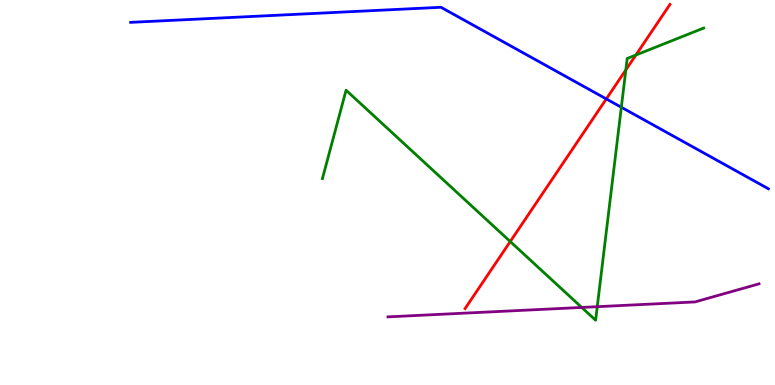[{'lines': ['blue', 'red'], 'intersections': [{'x': 7.82, 'y': 7.43}]}, {'lines': ['green', 'red'], 'intersections': [{'x': 6.58, 'y': 3.73}, {'x': 8.08, 'y': 8.18}, {'x': 8.2, 'y': 8.57}]}, {'lines': ['purple', 'red'], 'intersections': []}, {'lines': ['blue', 'green'], 'intersections': [{'x': 8.02, 'y': 7.21}]}, {'lines': ['blue', 'purple'], 'intersections': []}, {'lines': ['green', 'purple'], 'intersections': [{'x': 7.51, 'y': 2.01}, {'x': 7.71, 'y': 2.03}]}]